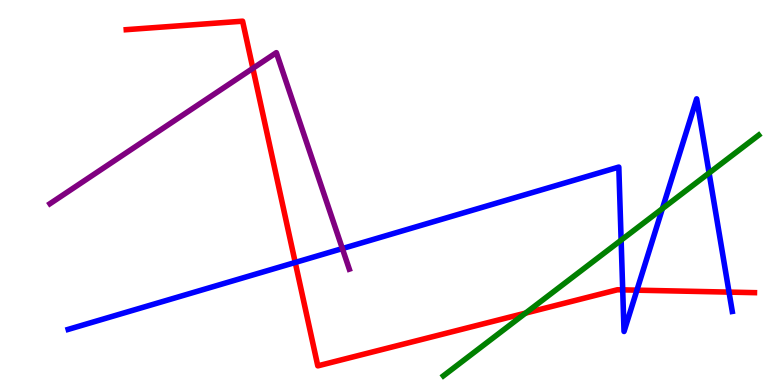[{'lines': ['blue', 'red'], 'intersections': [{'x': 3.81, 'y': 3.18}, {'x': 8.03, 'y': 2.47}, {'x': 8.22, 'y': 2.46}, {'x': 9.41, 'y': 2.41}]}, {'lines': ['green', 'red'], 'intersections': [{'x': 6.78, 'y': 1.87}]}, {'lines': ['purple', 'red'], 'intersections': [{'x': 3.26, 'y': 8.23}]}, {'lines': ['blue', 'green'], 'intersections': [{'x': 8.01, 'y': 3.76}, {'x': 8.55, 'y': 4.58}, {'x': 9.15, 'y': 5.51}]}, {'lines': ['blue', 'purple'], 'intersections': [{'x': 4.42, 'y': 3.54}]}, {'lines': ['green', 'purple'], 'intersections': []}]